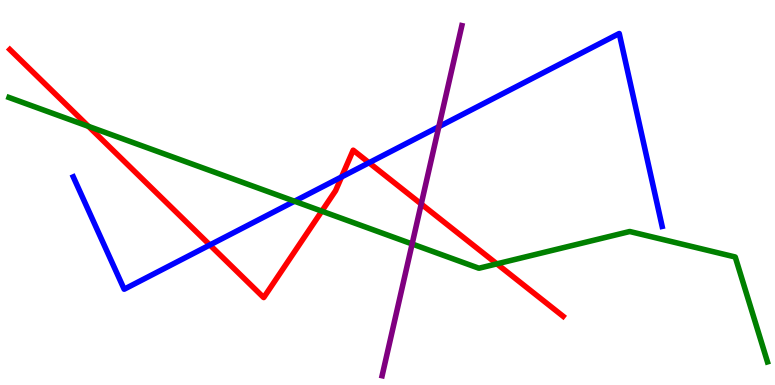[{'lines': ['blue', 'red'], 'intersections': [{'x': 2.71, 'y': 3.64}, {'x': 4.41, 'y': 5.4}, {'x': 4.76, 'y': 5.77}]}, {'lines': ['green', 'red'], 'intersections': [{'x': 1.14, 'y': 6.72}, {'x': 4.15, 'y': 4.52}, {'x': 6.41, 'y': 3.15}]}, {'lines': ['purple', 'red'], 'intersections': [{'x': 5.44, 'y': 4.7}]}, {'lines': ['blue', 'green'], 'intersections': [{'x': 3.8, 'y': 4.77}]}, {'lines': ['blue', 'purple'], 'intersections': [{'x': 5.66, 'y': 6.71}]}, {'lines': ['green', 'purple'], 'intersections': [{'x': 5.32, 'y': 3.66}]}]